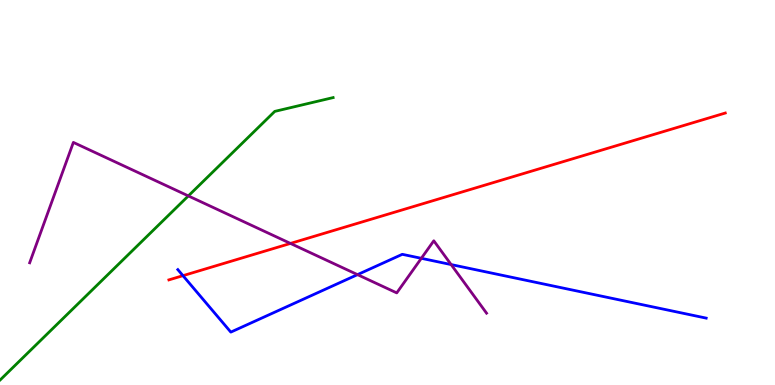[{'lines': ['blue', 'red'], 'intersections': [{'x': 2.36, 'y': 2.84}]}, {'lines': ['green', 'red'], 'intersections': []}, {'lines': ['purple', 'red'], 'intersections': [{'x': 3.75, 'y': 3.68}]}, {'lines': ['blue', 'green'], 'intersections': []}, {'lines': ['blue', 'purple'], 'intersections': [{'x': 4.61, 'y': 2.87}, {'x': 5.44, 'y': 3.29}, {'x': 5.82, 'y': 3.13}]}, {'lines': ['green', 'purple'], 'intersections': [{'x': 2.43, 'y': 4.91}]}]